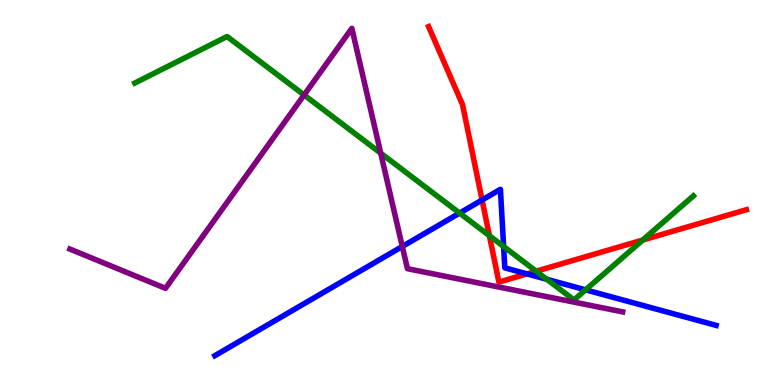[{'lines': ['blue', 'red'], 'intersections': [{'x': 6.22, 'y': 4.81}, {'x': 6.8, 'y': 2.89}]}, {'lines': ['green', 'red'], 'intersections': [{'x': 6.31, 'y': 3.88}, {'x': 6.92, 'y': 2.96}, {'x': 8.29, 'y': 3.77}]}, {'lines': ['purple', 'red'], 'intersections': []}, {'lines': ['blue', 'green'], 'intersections': [{'x': 5.93, 'y': 4.47}, {'x': 6.5, 'y': 3.6}, {'x': 7.05, 'y': 2.75}, {'x': 7.56, 'y': 2.47}]}, {'lines': ['blue', 'purple'], 'intersections': [{'x': 5.19, 'y': 3.6}]}, {'lines': ['green', 'purple'], 'intersections': [{'x': 3.92, 'y': 7.53}, {'x': 4.91, 'y': 6.02}]}]